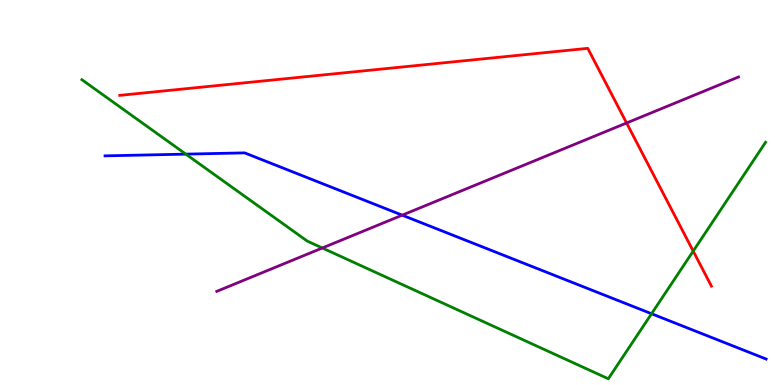[{'lines': ['blue', 'red'], 'intersections': []}, {'lines': ['green', 'red'], 'intersections': [{'x': 8.94, 'y': 3.48}]}, {'lines': ['purple', 'red'], 'intersections': [{'x': 8.08, 'y': 6.81}]}, {'lines': ['blue', 'green'], 'intersections': [{'x': 2.4, 'y': 6.0}, {'x': 8.41, 'y': 1.85}]}, {'lines': ['blue', 'purple'], 'intersections': [{'x': 5.19, 'y': 4.41}]}, {'lines': ['green', 'purple'], 'intersections': [{'x': 4.16, 'y': 3.56}]}]